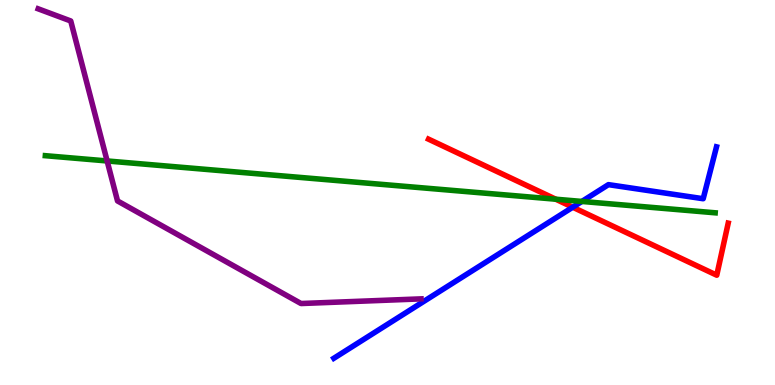[{'lines': ['blue', 'red'], 'intersections': [{'x': 7.39, 'y': 4.62}]}, {'lines': ['green', 'red'], 'intersections': [{'x': 7.17, 'y': 4.83}]}, {'lines': ['purple', 'red'], 'intersections': []}, {'lines': ['blue', 'green'], 'intersections': [{'x': 7.51, 'y': 4.77}]}, {'lines': ['blue', 'purple'], 'intersections': []}, {'lines': ['green', 'purple'], 'intersections': [{'x': 1.38, 'y': 5.82}]}]